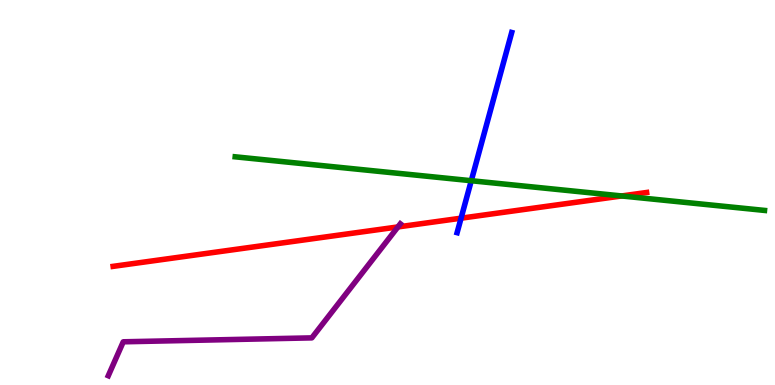[{'lines': ['blue', 'red'], 'intersections': [{'x': 5.95, 'y': 4.33}]}, {'lines': ['green', 'red'], 'intersections': [{'x': 8.02, 'y': 4.91}]}, {'lines': ['purple', 'red'], 'intersections': [{'x': 5.13, 'y': 4.11}]}, {'lines': ['blue', 'green'], 'intersections': [{'x': 6.08, 'y': 5.31}]}, {'lines': ['blue', 'purple'], 'intersections': []}, {'lines': ['green', 'purple'], 'intersections': []}]